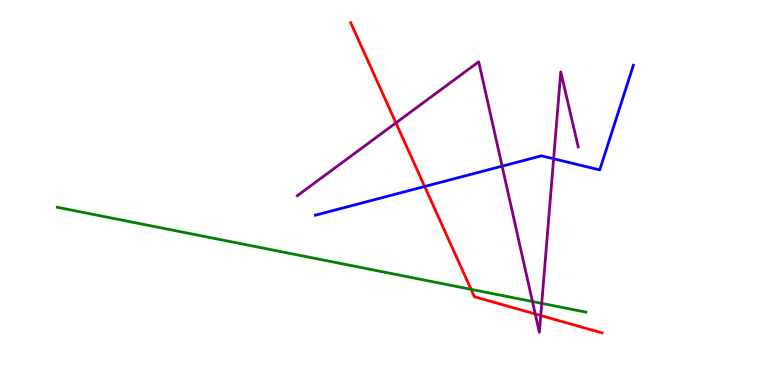[{'lines': ['blue', 'red'], 'intersections': [{'x': 5.48, 'y': 5.16}]}, {'lines': ['green', 'red'], 'intersections': [{'x': 6.08, 'y': 2.48}]}, {'lines': ['purple', 'red'], 'intersections': [{'x': 5.11, 'y': 6.81}, {'x': 6.91, 'y': 1.85}, {'x': 6.98, 'y': 1.8}]}, {'lines': ['blue', 'green'], 'intersections': []}, {'lines': ['blue', 'purple'], 'intersections': [{'x': 6.48, 'y': 5.68}, {'x': 7.14, 'y': 5.88}]}, {'lines': ['green', 'purple'], 'intersections': [{'x': 6.87, 'y': 2.17}, {'x': 6.99, 'y': 2.12}]}]